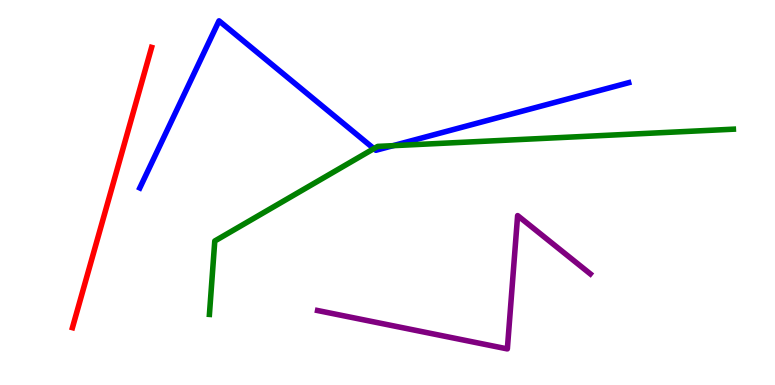[{'lines': ['blue', 'red'], 'intersections': []}, {'lines': ['green', 'red'], 'intersections': []}, {'lines': ['purple', 'red'], 'intersections': []}, {'lines': ['blue', 'green'], 'intersections': [{'x': 4.82, 'y': 6.14}, {'x': 5.07, 'y': 6.22}]}, {'lines': ['blue', 'purple'], 'intersections': []}, {'lines': ['green', 'purple'], 'intersections': []}]